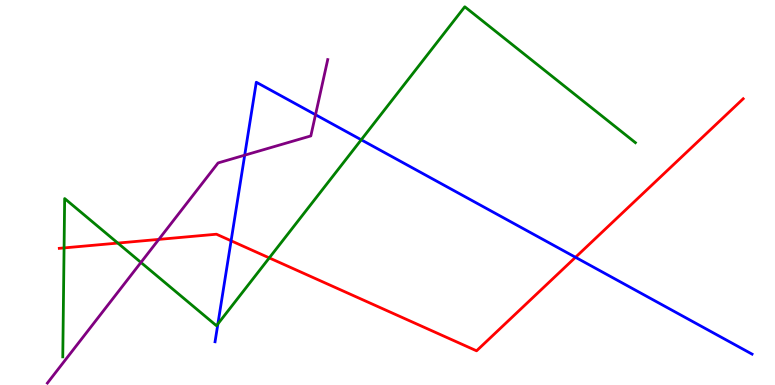[{'lines': ['blue', 'red'], 'intersections': [{'x': 2.98, 'y': 3.75}, {'x': 7.43, 'y': 3.32}]}, {'lines': ['green', 'red'], 'intersections': [{'x': 0.827, 'y': 3.56}, {'x': 1.52, 'y': 3.69}, {'x': 3.47, 'y': 3.3}]}, {'lines': ['purple', 'red'], 'intersections': [{'x': 2.05, 'y': 3.78}]}, {'lines': ['blue', 'green'], 'intersections': [{'x': 2.81, 'y': 1.59}, {'x': 4.66, 'y': 6.37}]}, {'lines': ['blue', 'purple'], 'intersections': [{'x': 3.16, 'y': 5.97}, {'x': 4.07, 'y': 7.02}]}, {'lines': ['green', 'purple'], 'intersections': [{'x': 1.82, 'y': 3.18}]}]